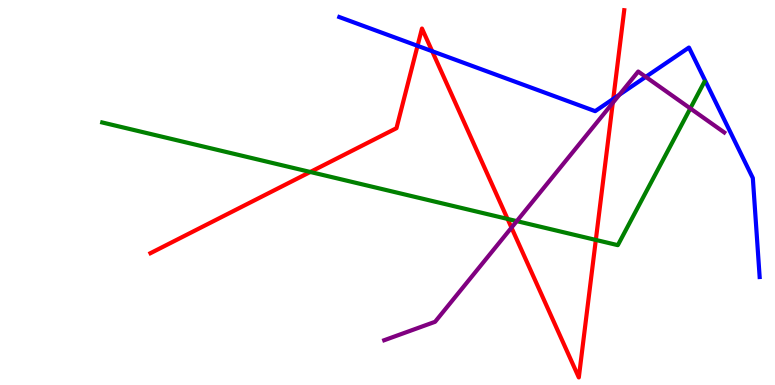[{'lines': ['blue', 'red'], 'intersections': [{'x': 5.39, 'y': 8.81}, {'x': 5.58, 'y': 8.67}, {'x': 7.91, 'y': 7.43}]}, {'lines': ['green', 'red'], 'intersections': [{'x': 4.0, 'y': 5.53}, {'x': 6.55, 'y': 4.31}, {'x': 7.69, 'y': 3.77}]}, {'lines': ['purple', 'red'], 'intersections': [{'x': 6.6, 'y': 4.09}, {'x': 7.91, 'y': 7.33}]}, {'lines': ['blue', 'green'], 'intersections': []}, {'lines': ['blue', 'purple'], 'intersections': [{'x': 7.99, 'y': 7.54}, {'x': 8.33, 'y': 8.0}]}, {'lines': ['green', 'purple'], 'intersections': [{'x': 6.67, 'y': 4.26}, {'x': 8.91, 'y': 7.18}]}]